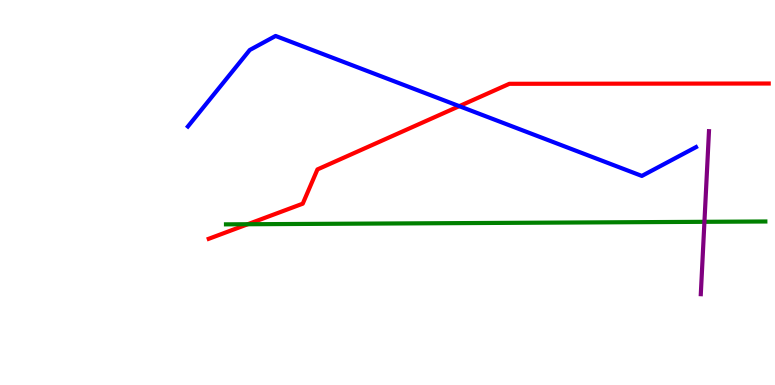[{'lines': ['blue', 'red'], 'intersections': [{'x': 5.93, 'y': 7.24}]}, {'lines': ['green', 'red'], 'intersections': [{'x': 3.2, 'y': 4.18}]}, {'lines': ['purple', 'red'], 'intersections': []}, {'lines': ['blue', 'green'], 'intersections': []}, {'lines': ['blue', 'purple'], 'intersections': []}, {'lines': ['green', 'purple'], 'intersections': [{'x': 9.09, 'y': 4.24}]}]